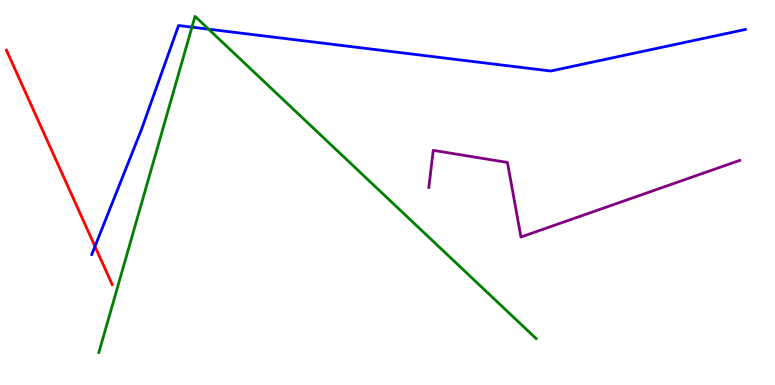[{'lines': ['blue', 'red'], 'intersections': [{'x': 1.23, 'y': 3.6}]}, {'lines': ['green', 'red'], 'intersections': []}, {'lines': ['purple', 'red'], 'intersections': []}, {'lines': ['blue', 'green'], 'intersections': [{'x': 2.48, 'y': 9.3}, {'x': 2.69, 'y': 9.24}]}, {'lines': ['blue', 'purple'], 'intersections': []}, {'lines': ['green', 'purple'], 'intersections': []}]